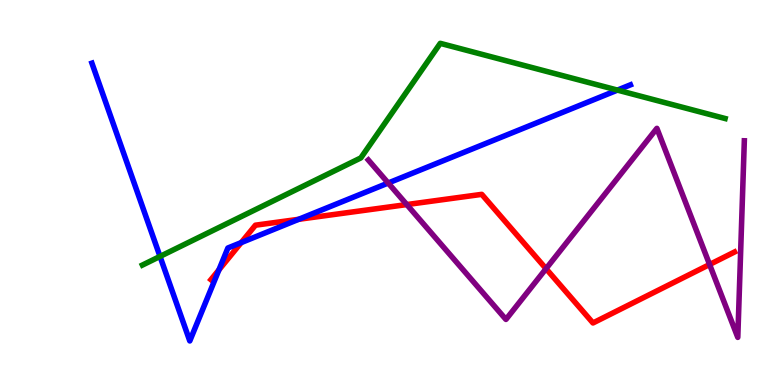[{'lines': ['blue', 'red'], 'intersections': [{'x': 2.82, 'y': 2.99}, {'x': 3.11, 'y': 3.7}, {'x': 3.85, 'y': 4.3}]}, {'lines': ['green', 'red'], 'intersections': []}, {'lines': ['purple', 'red'], 'intersections': [{'x': 5.25, 'y': 4.69}, {'x': 7.05, 'y': 3.02}, {'x': 9.16, 'y': 3.13}]}, {'lines': ['blue', 'green'], 'intersections': [{'x': 2.06, 'y': 3.34}, {'x': 7.97, 'y': 7.66}]}, {'lines': ['blue', 'purple'], 'intersections': [{'x': 5.01, 'y': 5.25}]}, {'lines': ['green', 'purple'], 'intersections': []}]